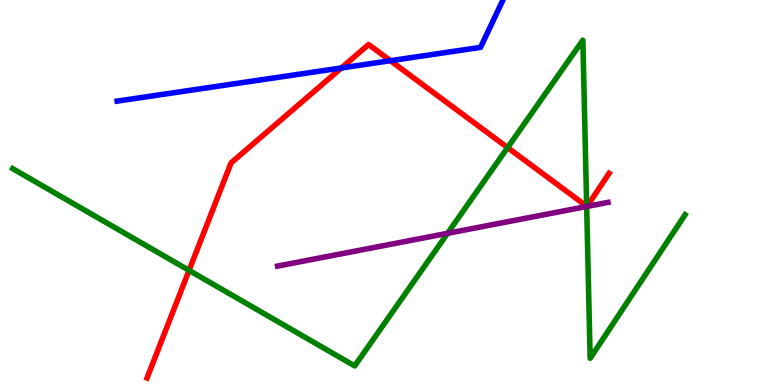[{'lines': ['blue', 'red'], 'intersections': [{'x': 4.4, 'y': 8.23}, {'x': 5.04, 'y': 8.42}]}, {'lines': ['green', 'red'], 'intersections': [{'x': 2.44, 'y': 2.98}, {'x': 6.55, 'y': 6.17}, {'x': 7.57, 'y': 4.64}]}, {'lines': ['purple', 'red'], 'intersections': [{'x': 7.57, 'y': 4.64}, {'x': 7.57, 'y': 4.64}]}, {'lines': ['blue', 'green'], 'intersections': []}, {'lines': ['blue', 'purple'], 'intersections': []}, {'lines': ['green', 'purple'], 'intersections': [{'x': 5.77, 'y': 3.94}, {'x': 7.57, 'y': 4.64}]}]